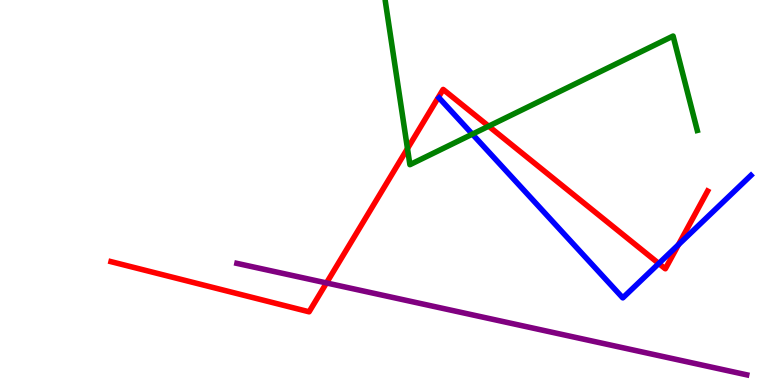[{'lines': ['blue', 'red'], 'intersections': [{'x': 8.5, 'y': 3.16}, {'x': 8.75, 'y': 3.64}]}, {'lines': ['green', 'red'], 'intersections': [{'x': 5.26, 'y': 6.14}, {'x': 6.31, 'y': 6.72}]}, {'lines': ['purple', 'red'], 'intersections': [{'x': 4.21, 'y': 2.65}]}, {'lines': ['blue', 'green'], 'intersections': [{'x': 6.1, 'y': 6.52}]}, {'lines': ['blue', 'purple'], 'intersections': []}, {'lines': ['green', 'purple'], 'intersections': []}]